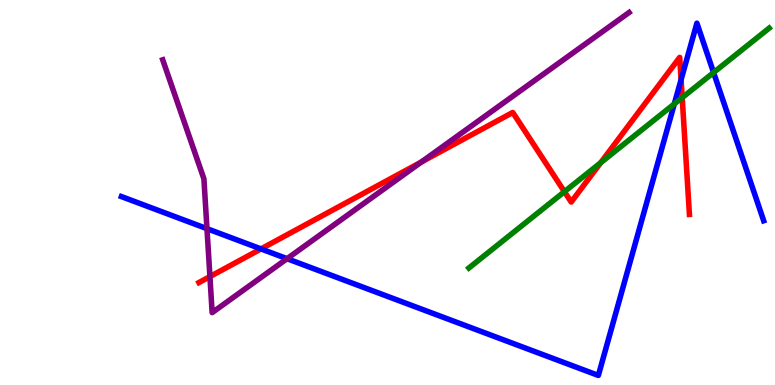[{'lines': ['blue', 'red'], 'intersections': [{'x': 3.37, 'y': 3.53}, {'x': 8.79, 'y': 7.93}]}, {'lines': ['green', 'red'], 'intersections': [{'x': 7.28, 'y': 5.02}, {'x': 7.75, 'y': 5.77}, {'x': 8.8, 'y': 7.46}]}, {'lines': ['purple', 'red'], 'intersections': [{'x': 2.71, 'y': 2.82}, {'x': 5.44, 'y': 5.79}]}, {'lines': ['blue', 'green'], 'intersections': [{'x': 8.7, 'y': 7.3}, {'x': 9.21, 'y': 8.12}]}, {'lines': ['blue', 'purple'], 'intersections': [{'x': 2.67, 'y': 4.06}, {'x': 3.7, 'y': 3.28}]}, {'lines': ['green', 'purple'], 'intersections': []}]